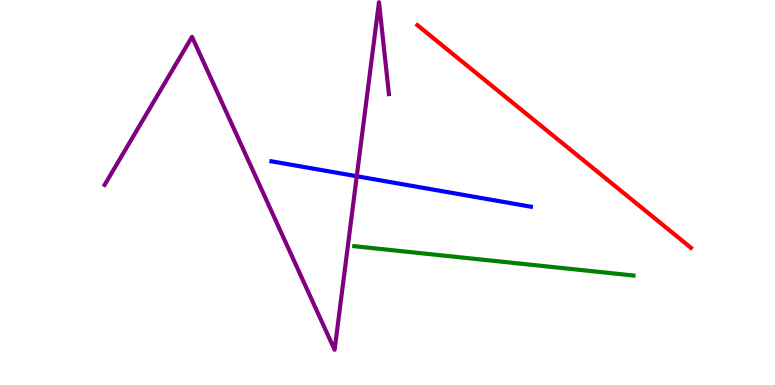[{'lines': ['blue', 'red'], 'intersections': []}, {'lines': ['green', 'red'], 'intersections': []}, {'lines': ['purple', 'red'], 'intersections': []}, {'lines': ['blue', 'green'], 'intersections': []}, {'lines': ['blue', 'purple'], 'intersections': [{'x': 4.6, 'y': 5.42}]}, {'lines': ['green', 'purple'], 'intersections': []}]